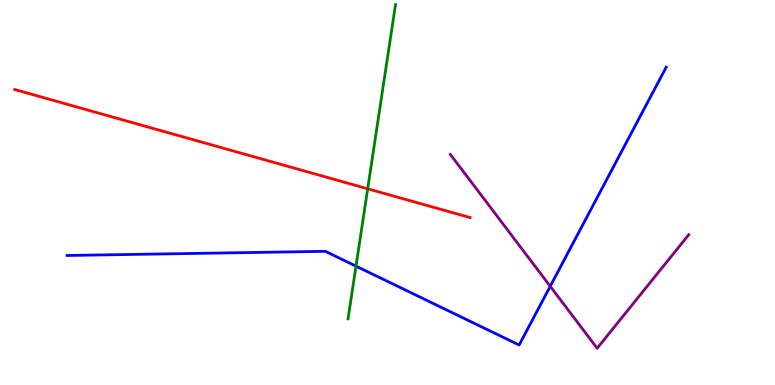[{'lines': ['blue', 'red'], 'intersections': []}, {'lines': ['green', 'red'], 'intersections': [{'x': 4.74, 'y': 5.1}]}, {'lines': ['purple', 'red'], 'intersections': []}, {'lines': ['blue', 'green'], 'intersections': [{'x': 4.59, 'y': 3.09}]}, {'lines': ['blue', 'purple'], 'intersections': [{'x': 7.1, 'y': 2.56}]}, {'lines': ['green', 'purple'], 'intersections': []}]